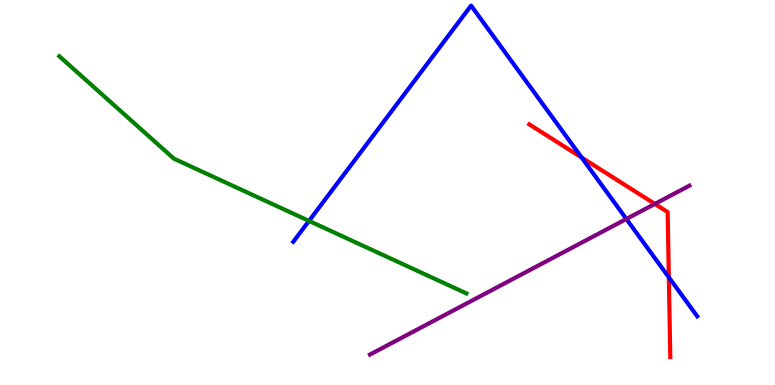[{'lines': ['blue', 'red'], 'intersections': [{'x': 7.51, 'y': 5.91}, {'x': 8.63, 'y': 2.8}]}, {'lines': ['green', 'red'], 'intersections': []}, {'lines': ['purple', 'red'], 'intersections': [{'x': 8.45, 'y': 4.7}]}, {'lines': ['blue', 'green'], 'intersections': [{'x': 3.99, 'y': 4.26}]}, {'lines': ['blue', 'purple'], 'intersections': [{'x': 8.08, 'y': 4.31}]}, {'lines': ['green', 'purple'], 'intersections': []}]